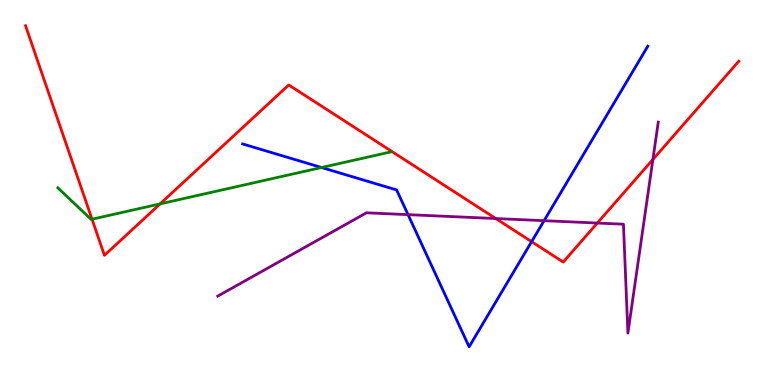[{'lines': ['blue', 'red'], 'intersections': [{'x': 6.86, 'y': 3.72}]}, {'lines': ['green', 'red'], 'intersections': [{'x': 1.19, 'y': 4.31}, {'x': 2.07, 'y': 4.7}]}, {'lines': ['purple', 'red'], 'intersections': [{'x': 6.4, 'y': 4.32}, {'x': 7.71, 'y': 4.21}, {'x': 8.42, 'y': 5.86}]}, {'lines': ['blue', 'green'], 'intersections': [{'x': 4.15, 'y': 5.65}]}, {'lines': ['blue', 'purple'], 'intersections': [{'x': 5.27, 'y': 4.42}, {'x': 7.02, 'y': 4.27}]}, {'lines': ['green', 'purple'], 'intersections': []}]